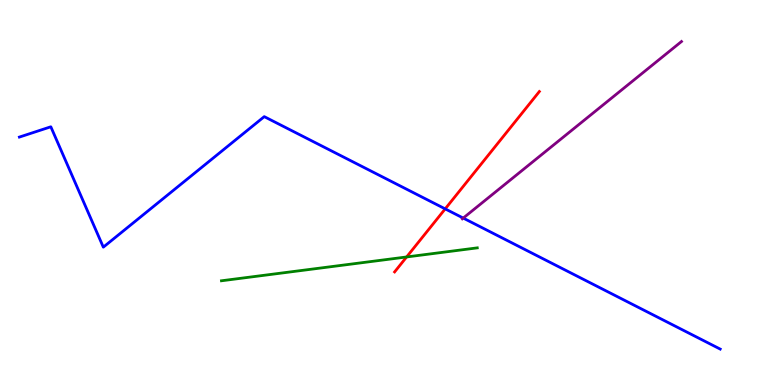[{'lines': ['blue', 'red'], 'intersections': [{'x': 5.74, 'y': 4.57}]}, {'lines': ['green', 'red'], 'intersections': [{'x': 5.25, 'y': 3.33}]}, {'lines': ['purple', 'red'], 'intersections': []}, {'lines': ['blue', 'green'], 'intersections': []}, {'lines': ['blue', 'purple'], 'intersections': [{'x': 5.98, 'y': 4.34}]}, {'lines': ['green', 'purple'], 'intersections': []}]